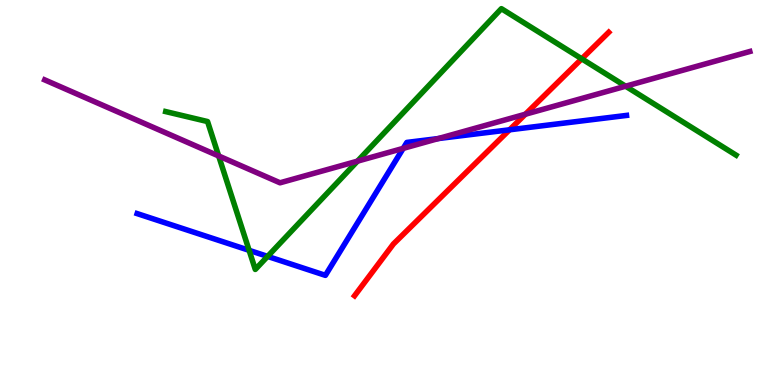[{'lines': ['blue', 'red'], 'intersections': [{'x': 6.57, 'y': 6.63}]}, {'lines': ['green', 'red'], 'intersections': [{'x': 7.51, 'y': 8.47}]}, {'lines': ['purple', 'red'], 'intersections': [{'x': 6.78, 'y': 7.03}]}, {'lines': ['blue', 'green'], 'intersections': [{'x': 3.21, 'y': 3.5}, {'x': 3.45, 'y': 3.34}]}, {'lines': ['blue', 'purple'], 'intersections': [{'x': 5.2, 'y': 6.15}, {'x': 5.66, 'y': 6.4}]}, {'lines': ['green', 'purple'], 'intersections': [{'x': 2.82, 'y': 5.95}, {'x': 4.61, 'y': 5.81}, {'x': 8.07, 'y': 7.76}]}]